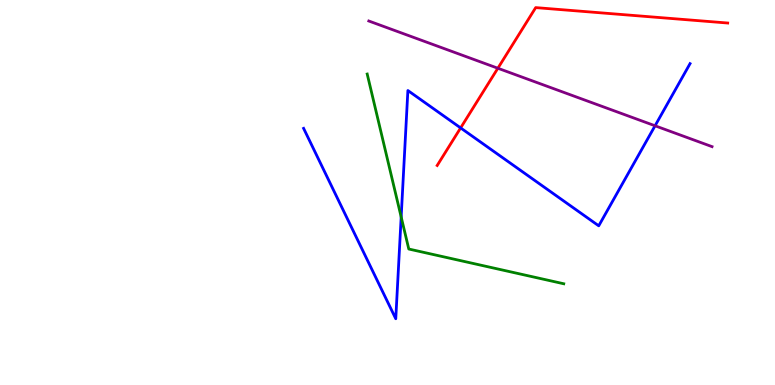[{'lines': ['blue', 'red'], 'intersections': [{'x': 5.94, 'y': 6.68}]}, {'lines': ['green', 'red'], 'intersections': []}, {'lines': ['purple', 'red'], 'intersections': [{'x': 6.42, 'y': 8.23}]}, {'lines': ['blue', 'green'], 'intersections': [{'x': 5.18, 'y': 4.36}]}, {'lines': ['blue', 'purple'], 'intersections': [{'x': 8.45, 'y': 6.73}]}, {'lines': ['green', 'purple'], 'intersections': []}]